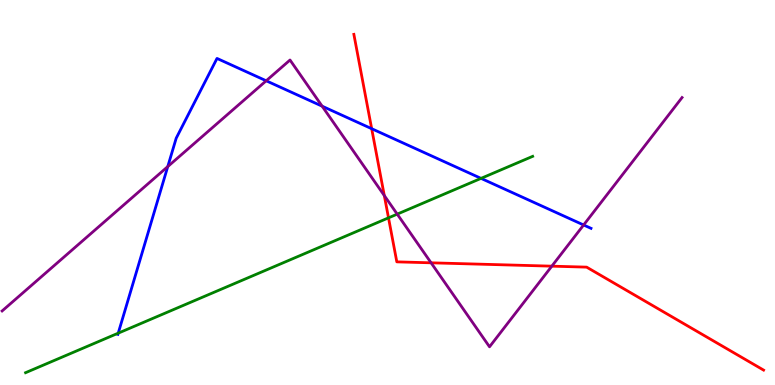[{'lines': ['blue', 'red'], 'intersections': [{'x': 4.8, 'y': 6.66}]}, {'lines': ['green', 'red'], 'intersections': [{'x': 5.01, 'y': 4.34}]}, {'lines': ['purple', 'red'], 'intersections': [{'x': 4.96, 'y': 4.92}, {'x': 5.56, 'y': 3.17}, {'x': 7.12, 'y': 3.09}]}, {'lines': ['blue', 'green'], 'intersections': [{'x': 1.53, 'y': 1.35}, {'x': 6.21, 'y': 5.37}]}, {'lines': ['blue', 'purple'], 'intersections': [{'x': 2.16, 'y': 5.67}, {'x': 3.43, 'y': 7.9}, {'x': 4.16, 'y': 7.24}, {'x': 7.53, 'y': 4.16}]}, {'lines': ['green', 'purple'], 'intersections': [{'x': 5.13, 'y': 4.44}]}]